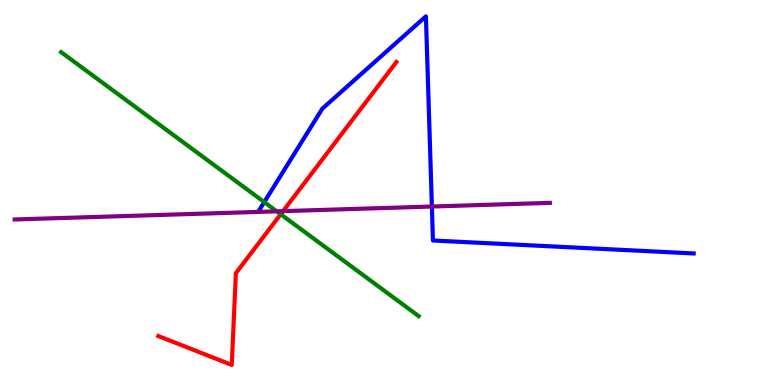[{'lines': ['blue', 'red'], 'intersections': []}, {'lines': ['green', 'red'], 'intersections': [{'x': 3.62, 'y': 4.44}]}, {'lines': ['purple', 'red'], 'intersections': [{'x': 3.65, 'y': 4.52}]}, {'lines': ['blue', 'green'], 'intersections': [{'x': 3.41, 'y': 4.75}]}, {'lines': ['blue', 'purple'], 'intersections': [{'x': 5.57, 'y': 4.64}]}, {'lines': ['green', 'purple'], 'intersections': [{'x': 3.57, 'y': 4.51}]}]